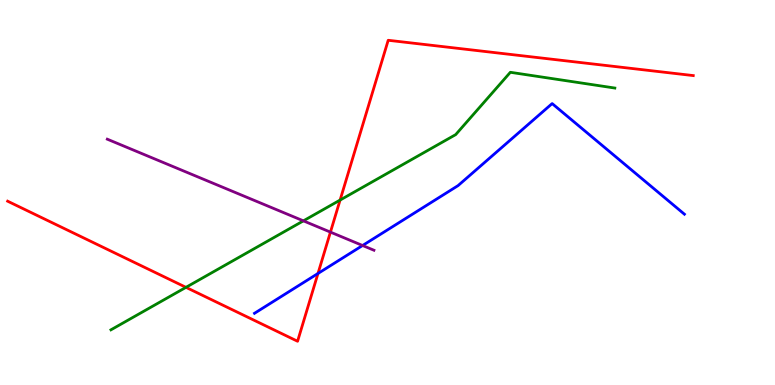[{'lines': ['blue', 'red'], 'intersections': [{'x': 4.1, 'y': 2.9}]}, {'lines': ['green', 'red'], 'intersections': [{'x': 2.4, 'y': 2.54}, {'x': 4.39, 'y': 4.8}]}, {'lines': ['purple', 'red'], 'intersections': [{'x': 4.26, 'y': 3.97}]}, {'lines': ['blue', 'green'], 'intersections': []}, {'lines': ['blue', 'purple'], 'intersections': [{'x': 4.68, 'y': 3.62}]}, {'lines': ['green', 'purple'], 'intersections': [{'x': 3.91, 'y': 4.26}]}]